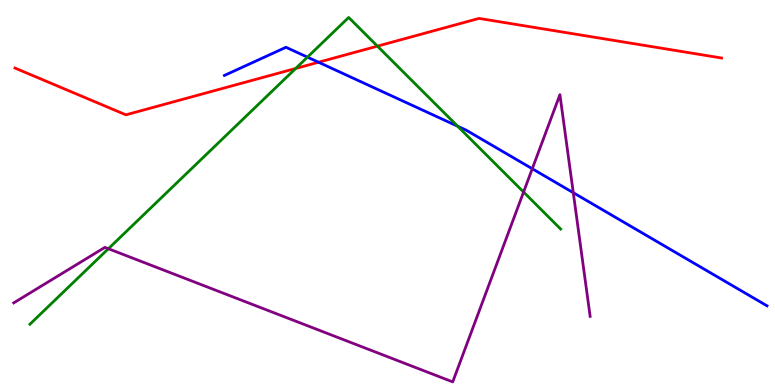[{'lines': ['blue', 'red'], 'intersections': [{'x': 4.11, 'y': 8.38}]}, {'lines': ['green', 'red'], 'intersections': [{'x': 3.82, 'y': 8.22}, {'x': 4.87, 'y': 8.8}]}, {'lines': ['purple', 'red'], 'intersections': []}, {'lines': ['blue', 'green'], 'intersections': [{'x': 3.97, 'y': 8.52}, {'x': 5.9, 'y': 6.72}]}, {'lines': ['blue', 'purple'], 'intersections': [{'x': 6.87, 'y': 5.62}, {'x': 7.4, 'y': 4.99}]}, {'lines': ['green', 'purple'], 'intersections': [{'x': 1.4, 'y': 3.54}, {'x': 6.76, 'y': 5.01}]}]